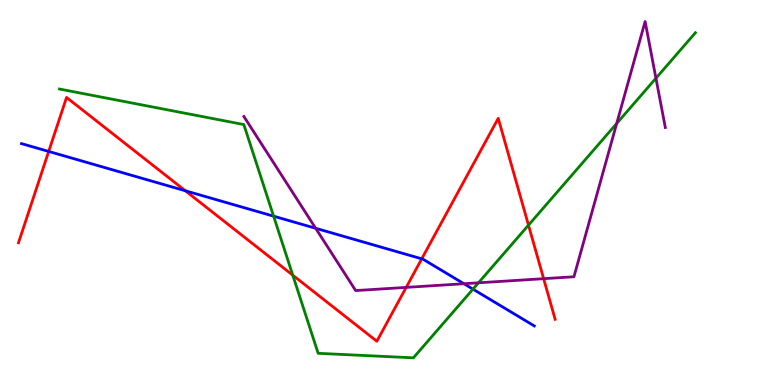[{'lines': ['blue', 'red'], 'intersections': [{'x': 0.628, 'y': 6.07}, {'x': 2.39, 'y': 5.04}, {'x': 5.44, 'y': 3.28}]}, {'lines': ['green', 'red'], 'intersections': [{'x': 3.78, 'y': 2.85}, {'x': 6.82, 'y': 4.15}]}, {'lines': ['purple', 'red'], 'intersections': [{'x': 5.24, 'y': 2.54}, {'x': 7.01, 'y': 2.76}]}, {'lines': ['blue', 'green'], 'intersections': [{'x': 3.53, 'y': 4.39}, {'x': 6.1, 'y': 2.49}]}, {'lines': ['blue', 'purple'], 'intersections': [{'x': 4.07, 'y': 4.07}, {'x': 5.99, 'y': 2.63}]}, {'lines': ['green', 'purple'], 'intersections': [{'x': 6.17, 'y': 2.65}, {'x': 7.96, 'y': 6.79}, {'x': 8.46, 'y': 7.97}]}]